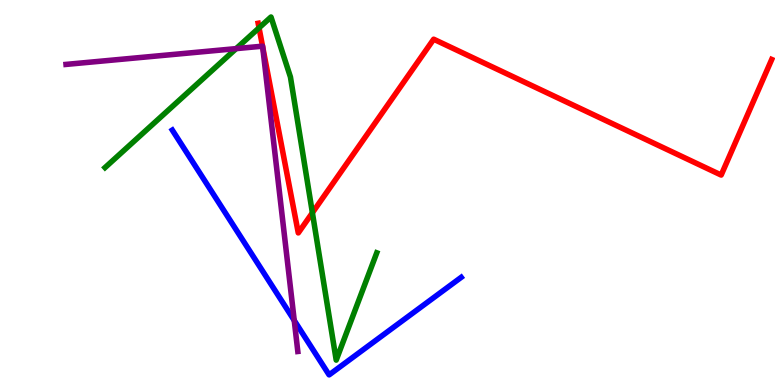[{'lines': ['blue', 'red'], 'intersections': []}, {'lines': ['green', 'red'], 'intersections': [{'x': 3.34, 'y': 9.28}, {'x': 4.03, 'y': 4.47}]}, {'lines': ['purple', 'red'], 'intersections': [{'x': 3.39, 'y': 8.8}, {'x': 3.39, 'y': 8.78}]}, {'lines': ['blue', 'green'], 'intersections': []}, {'lines': ['blue', 'purple'], 'intersections': [{'x': 3.8, 'y': 1.68}]}, {'lines': ['green', 'purple'], 'intersections': [{'x': 3.05, 'y': 8.74}]}]